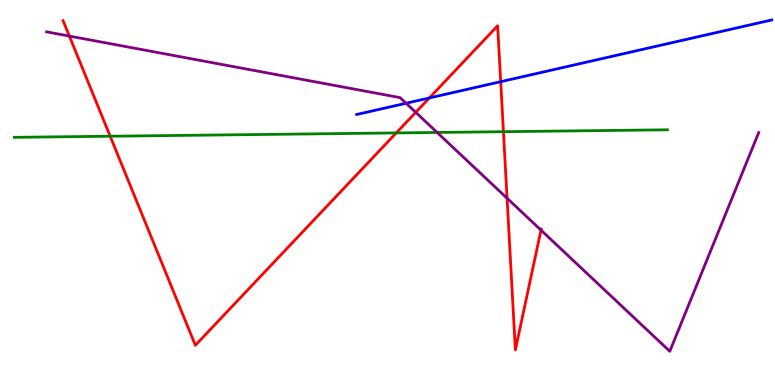[{'lines': ['blue', 'red'], 'intersections': [{'x': 5.54, 'y': 7.46}, {'x': 6.46, 'y': 7.88}]}, {'lines': ['green', 'red'], 'intersections': [{'x': 1.42, 'y': 6.46}, {'x': 5.11, 'y': 6.55}, {'x': 6.5, 'y': 6.58}]}, {'lines': ['purple', 'red'], 'intersections': [{'x': 0.895, 'y': 9.06}, {'x': 5.36, 'y': 7.08}, {'x': 6.54, 'y': 4.85}, {'x': 6.98, 'y': 4.02}]}, {'lines': ['blue', 'green'], 'intersections': []}, {'lines': ['blue', 'purple'], 'intersections': [{'x': 5.24, 'y': 7.32}]}, {'lines': ['green', 'purple'], 'intersections': [{'x': 5.64, 'y': 6.56}]}]